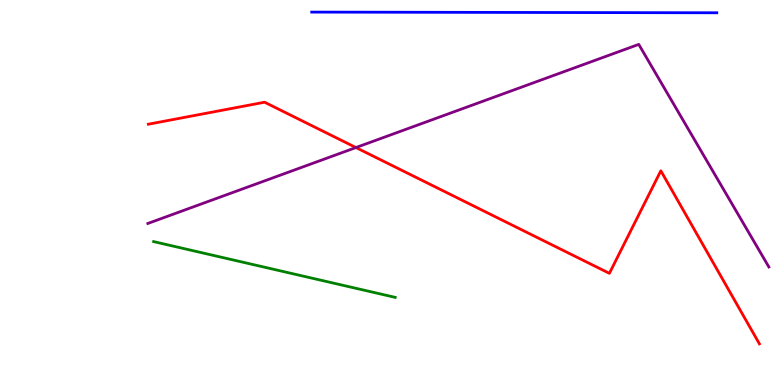[{'lines': ['blue', 'red'], 'intersections': []}, {'lines': ['green', 'red'], 'intersections': []}, {'lines': ['purple', 'red'], 'intersections': [{'x': 4.59, 'y': 6.17}]}, {'lines': ['blue', 'green'], 'intersections': []}, {'lines': ['blue', 'purple'], 'intersections': []}, {'lines': ['green', 'purple'], 'intersections': []}]